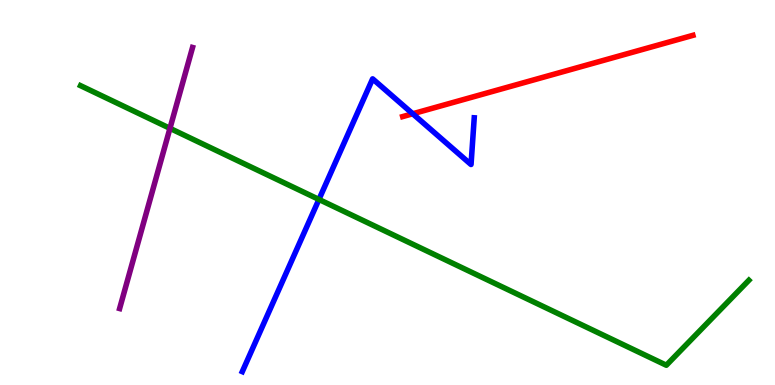[{'lines': ['blue', 'red'], 'intersections': [{'x': 5.33, 'y': 7.04}]}, {'lines': ['green', 'red'], 'intersections': []}, {'lines': ['purple', 'red'], 'intersections': []}, {'lines': ['blue', 'green'], 'intersections': [{'x': 4.12, 'y': 4.82}]}, {'lines': ['blue', 'purple'], 'intersections': []}, {'lines': ['green', 'purple'], 'intersections': [{'x': 2.19, 'y': 6.67}]}]